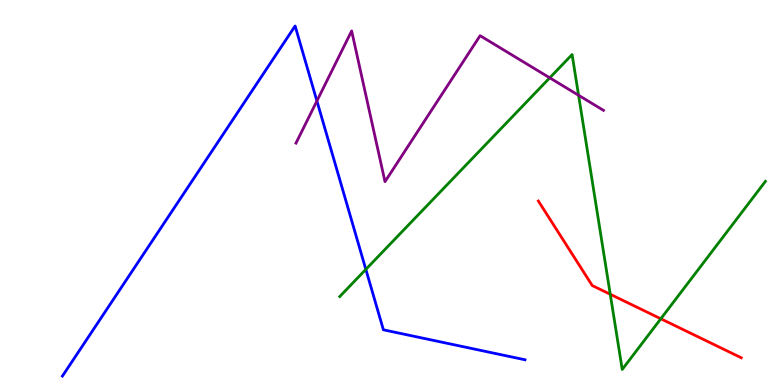[{'lines': ['blue', 'red'], 'intersections': []}, {'lines': ['green', 'red'], 'intersections': [{'x': 7.87, 'y': 2.36}, {'x': 8.53, 'y': 1.72}]}, {'lines': ['purple', 'red'], 'intersections': []}, {'lines': ['blue', 'green'], 'intersections': [{'x': 4.72, 'y': 3.0}]}, {'lines': ['blue', 'purple'], 'intersections': [{'x': 4.09, 'y': 7.38}]}, {'lines': ['green', 'purple'], 'intersections': [{'x': 7.09, 'y': 7.98}, {'x': 7.47, 'y': 7.53}]}]